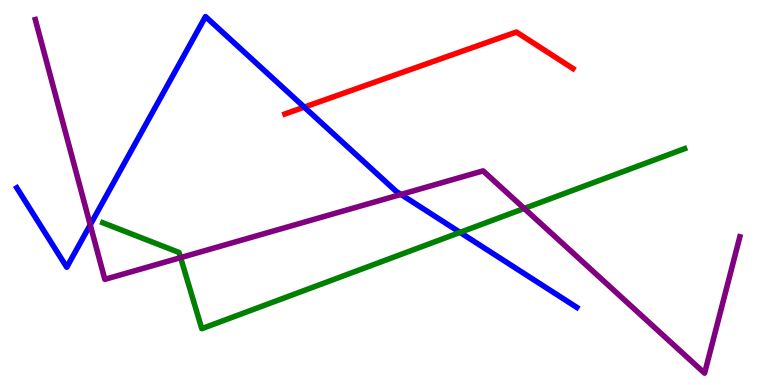[{'lines': ['blue', 'red'], 'intersections': [{'x': 3.93, 'y': 7.22}]}, {'lines': ['green', 'red'], 'intersections': []}, {'lines': ['purple', 'red'], 'intersections': []}, {'lines': ['blue', 'green'], 'intersections': [{'x': 5.94, 'y': 3.96}]}, {'lines': ['blue', 'purple'], 'intersections': [{'x': 1.16, 'y': 4.16}, {'x': 5.17, 'y': 4.95}]}, {'lines': ['green', 'purple'], 'intersections': [{'x': 2.33, 'y': 3.31}, {'x': 6.76, 'y': 4.59}]}]